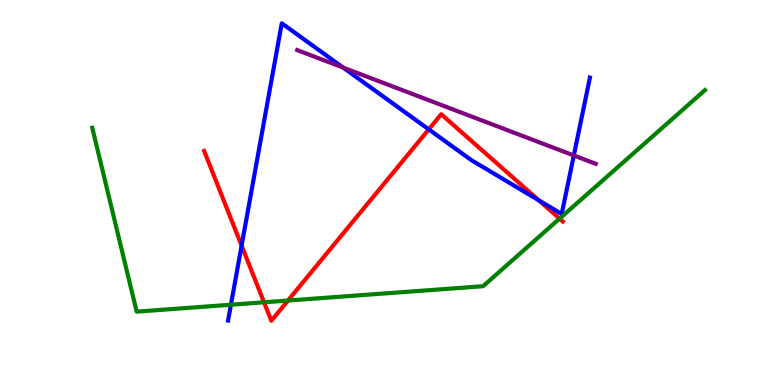[{'lines': ['blue', 'red'], 'intersections': [{'x': 3.12, 'y': 3.62}, {'x': 5.53, 'y': 6.64}, {'x': 6.95, 'y': 4.8}]}, {'lines': ['green', 'red'], 'intersections': [{'x': 3.41, 'y': 2.15}, {'x': 3.72, 'y': 2.19}, {'x': 7.22, 'y': 4.32}]}, {'lines': ['purple', 'red'], 'intersections': []}, {'lines': ['blue', 'green'], 'intersections': [{'x': 2.98, 'y': 2.09}]}, {'lines': ['blue', 'purple'], 'intersections': [{'x': 4.43, 'y': 8.24}, {'x': 7.4, 'y': 5.96}]}, {'lines': ['green', 'purple'], 'intersections': []}]